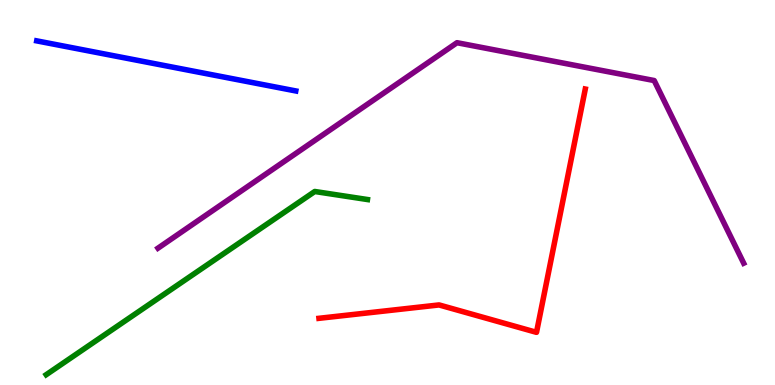[{'lines': ['blue', 'red'], 'intersections': []}, {'lines': ['green', 'red'], 'intersections': []}, {'lines': ['purple', 'red'], 'intersections': []}, {'lines': ['blue', 'green'], 'intersections': []}, {'lines': ['blue', 'purple'], 'intersections': []}, {'lines': ['green', 'purple'], 'intersections': []}]